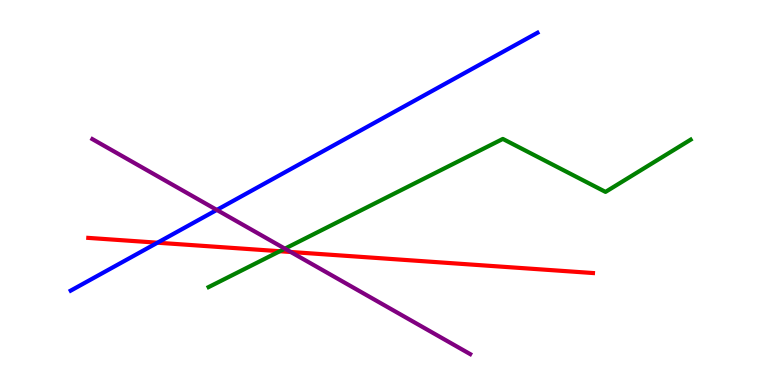[{'lines': ['blue', 'red'], 'intersections': [{'x': 2.03, 'y': 3.7}]}, {'lines': ['green', 'red'], 'intersections': [{'x': 3.61, 'y': 3.47}]}, {'lines': ['purple', 'red'], 'intersections': [{'x': 3.75, 'y': 3.46}]}, {'lines': ['blue', 'green'], 'intersections': []}, {'lines': ['blue', 'purple'], 'intersections': [{'x': 2.8, 'y': 4.55}]}, {'lines': ['green', 'purple'], 'intersections': [{'x': 3.68, 'y': 3.54}]}]